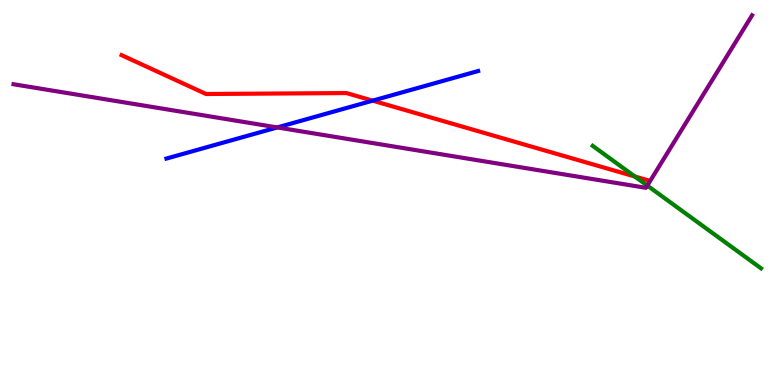[{'lines': ['blue', 'red'], 'intersections': [{'x': 4.81, 'y': 7.39}]}, {'lines': ['green', 'red'], 'intersections': [{'x': 8.19, 'y': 5.42}]}, {'lines': ['purple', 'red'], 'intersections': []}, {'lines': ['blue', 'green'], 'intersections': []}, {'lines': ['blue', 'purple'], 'intersections': [{'x': 3.58, 'y': 6.69}]}, {'lines': ['green', 'purple'], 'intersections': [{'x': 8.35, 'y': 5.18}]}]